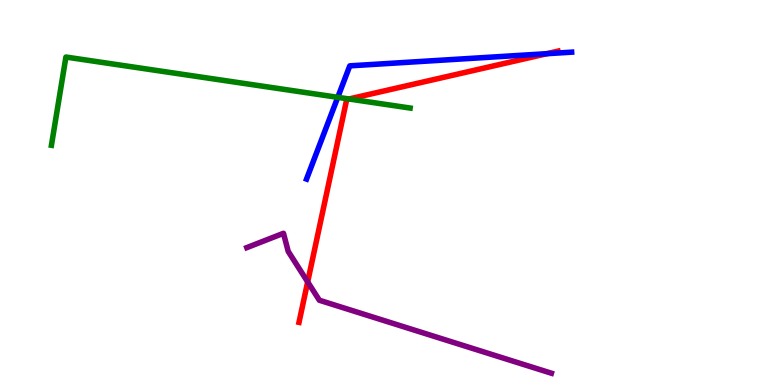[{'lines': ['blue', 'red'], 'intersections': [{'x': 7.06, 'y': 8.61}]}, {'lines': ['green', 'red'], 'intersections': [{'x': 4.5, 'y': 7.43}]}, {'lines': ['purple', 'red'], 'intersections': [{'x': 3.97, 'y': 2.68}]}, {'lines': ['blue', 'green'], 'intersections': [{'x': 4.36, 'y': 7.47}]}, {'lines': ['blue', 'purple'], 'intersections': []}, {'lines': ['green', 'purple'], 'intersections': []}]